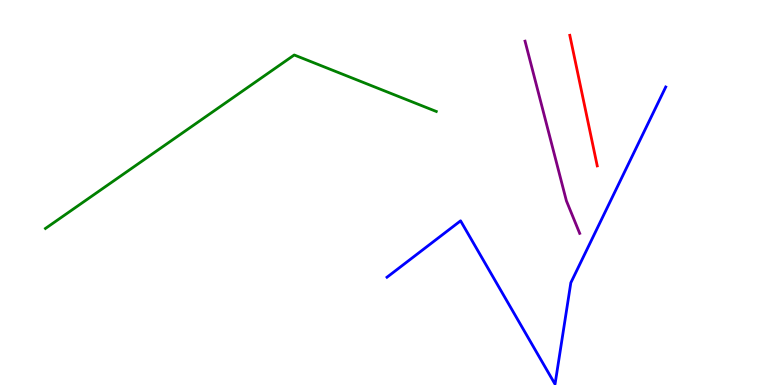[{'lines': ['blue', 'red'], 'intersections': []}, {'lines': ['green', 'red'], 'intersections': []}, {'lines': ['purple', 'red'], 'intersections': []}, {'lines': ['blue', 'green'], 'intersections': []}, {'lines': ['blue', 'purple'], 'intersections': []}, {'lines': ['green', 'purple'], 'intersections': []}]